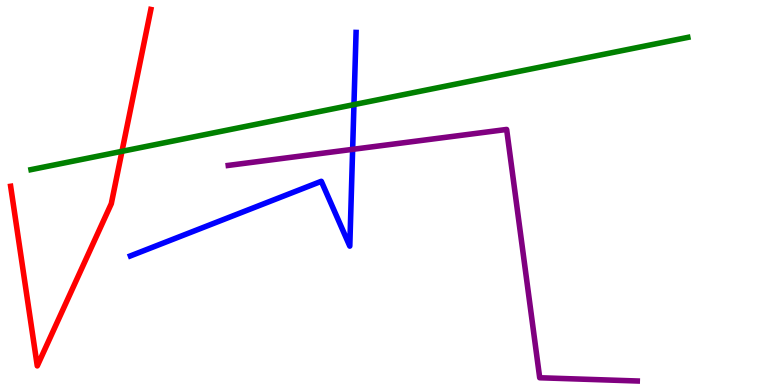[{'lines': ['blue', 'red'], 'intersections': []}, {'lines': ['green', 'red'], 'intersections': [{'x': 1.57, 'y': 6.07}]}, {'lines': ['purple', 'red'], 'intersections': []}, {'lines': ['blue', 'green'], 'intersections': [{'x': 4.57, 'y': 7.28}]}, {'lines': ['blue', 'purple'], 'intersections': [{'x': 4.55, 'y': 6.12}]}, {'lines': ['green', 'purple'], 'intersections': []}]